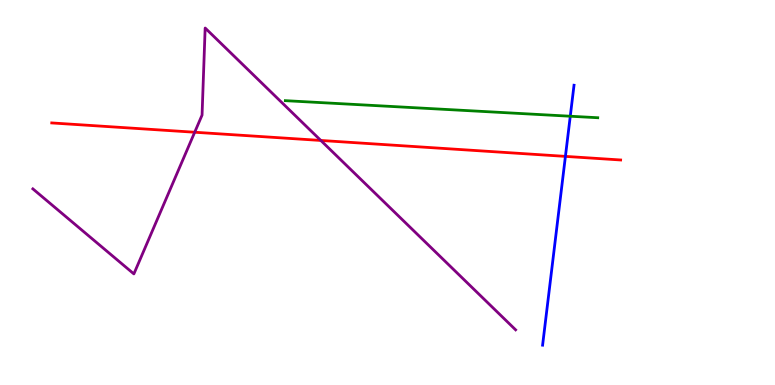[{'lines': ['blue', 'red'], 'intersections': [{'x': 7.3, 'y': 5.94}]}, {'lines': ['green', 'red'], 'intersections': []}, {'lines': ['purple', 'red'], 'intersections': [{'x': 2.51, 'y': 6.57}, {'x': 4.14, 'y': 6.35}]}, {'lines': ['blue', 'green'], 'intersections': [{'x': 7.36, 'y': 6.98}]}, {'lines': ['blue', 'purple'], 'intersections': []}, {'lines': ['green', 'purple'], 'intersections': []}]